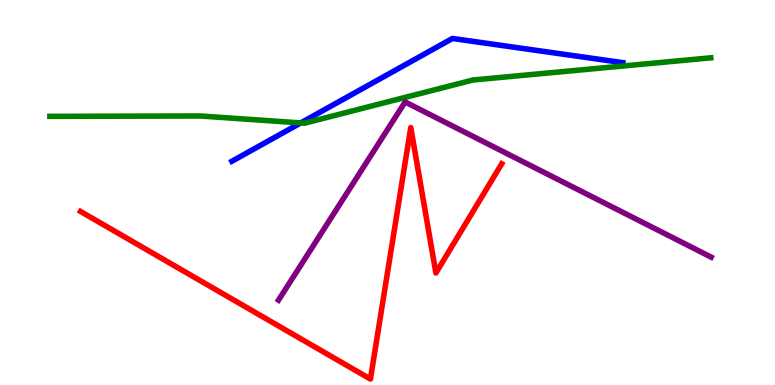[{'lines': ['blue', 'red'], 'intersections': []}, {'lines': ['green', 'red'], 'intersections': []}, {'lines': ['purple', 'red'], 'intersections': []}, {'lines': ['blue', 'green'], 'intersections': [{'x': 3.88, 'y': 6.81}]}, {'lines': ['blue', 'purple'], 'intersections': []}, {'lines': ['green', 'purple'], 'intersections': []}]